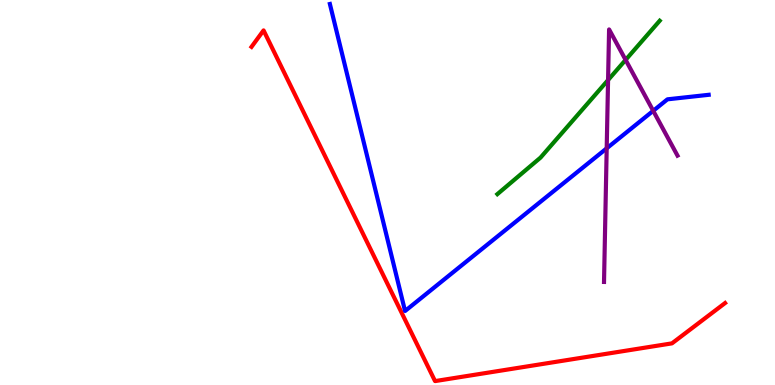[{'lines': ['blue', 'red'], 'intersections': []}, {'lines': ['green', 'red'], 'intersections': []}, {'lines': ['purple', 'red'], 'intersections': []}, {'lines': ['blue', 'green'], 'intersections': []}, {'lines': ['blue', 'purple'], 'intersections': [{'x': 7.83, 'y': 6.15}, {'x': 8.43, 'y': 7.12}]}, {'lines': ['green', 'purple'], 'intersections': [{'x': 7.85, 'y': 7.92}, {'x': 8.07, 'y': 8.44}]}]